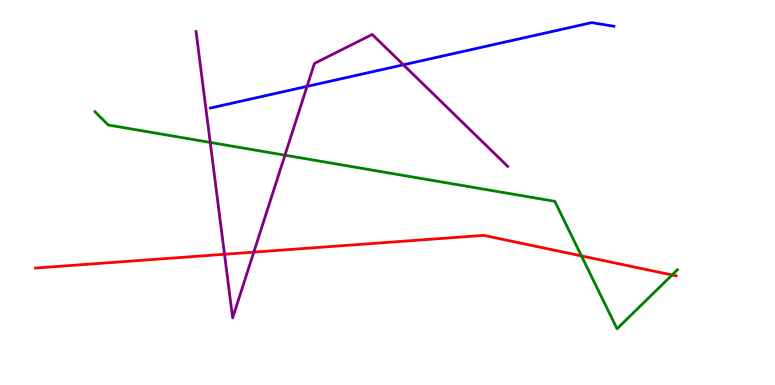[{'lines': ['blue', 'red'], 'intersections': []}, {'lines': ['green', 'red'], 'intersections': [{'x': 7.5, 'y': 3.35}, {'x': 8.67, 'y': 2.86}]}, {'lines': ['purple', 'red'], 'intersections': [{'x': 2.9, 'y': 3.4}, {'x': 3.27, 'y': 3.45}]}, {'lines': ['blue', 'green'], 'intersections': []}, {'lines': ['blue', 'purple'], 'intersections': [{'x': 3.96, 'y': 7.76}, {'x': 5.2, 'y': 8.32}]}, {'lines': ['green', 'purple'], 'intersections': [{'x': 2.71, 'y': 6.3}, {'x': 3.68, 'y': 5.97}]}]